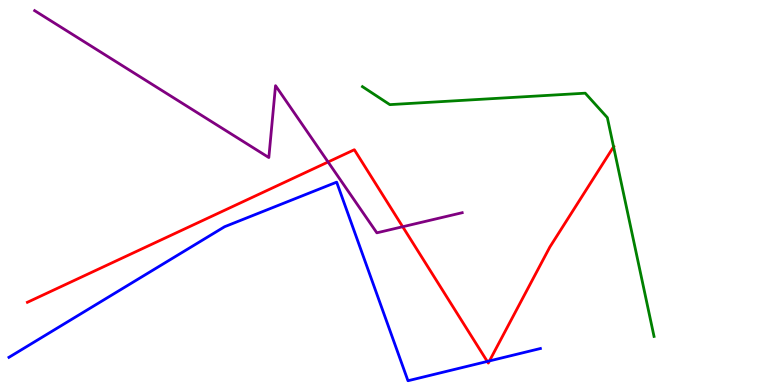[{'lines': ['blue', 'red'], 'intersections': [{'x': 6.29, 'y': 0.612}, {'x': 6.32, 'y': 0.626}]}, {'lines': ['green', 'red'], 'intersections': [{'x': 7.92, 'y': 6.19}]}, {'lines': ['purple', 'red'], 'intersections': [{'x': 4.23, 'y': 5.79}, {'x': 5.2, 'y': 4.11}]}, {'lines': ['blue', 'green'], 'intersections': []}, {'lines': ['blue', 'purple'], 'intersections': []}, {'lines': ['green', 'purple'], 'intersections': []}]